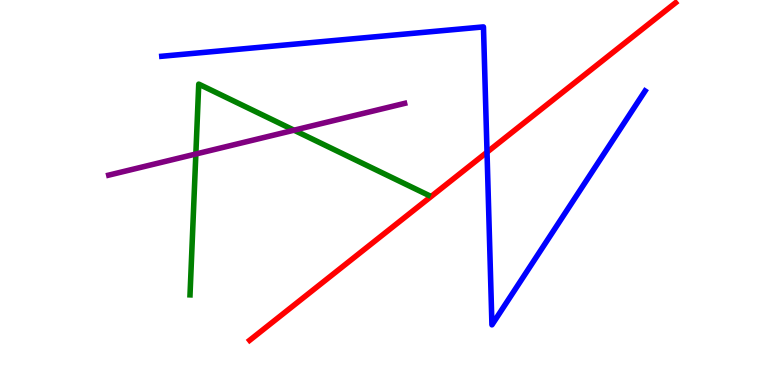[{'lines': ['blue', 'red'], 'intersections': [{'x': 6.28, 'y': 6.05}]}, {'lines': ['green', 'red'], 'intersections': []}, {'lines': ['purple', 'red'], 'intersections': []}, {'lines': ['blue', 'green'], 'intersections': []}, {'lines': ['blue', 'purple'], 'intersections': []}, {'lines': ['green', 'purple'], 'intersections': [{'x': 2.53, 'y': 6.0}, {'x': 3.79, 'y': 6.62}]}]